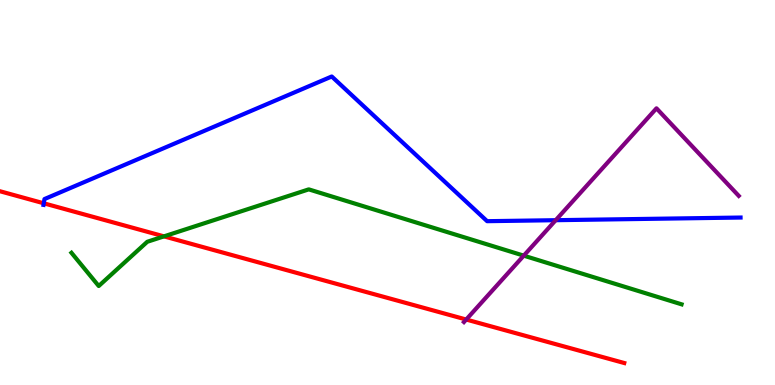[{'lines': ['blue', 'red'], 'intersections': [{'x': 0.565, 'y': 4.72}]}, {'lines': ['green', 'red'], 'intersections': [{'x': 2.12, 'y': 3.86}]}, {'lines': ['purple', 'red'], 'intersections': [{'x': 6.02, 'y': 1.7}]}, {'lines': ['blue', 'green'], 'intersections': []}, {'lines': ['blue', 'purple'], 'intersections': [{'x': 7.17, 'y': 4.28}]}, {'lines': ['green', 'purple'], 'intersections': [{'x': 6.76, 'y': 3.36}]}]